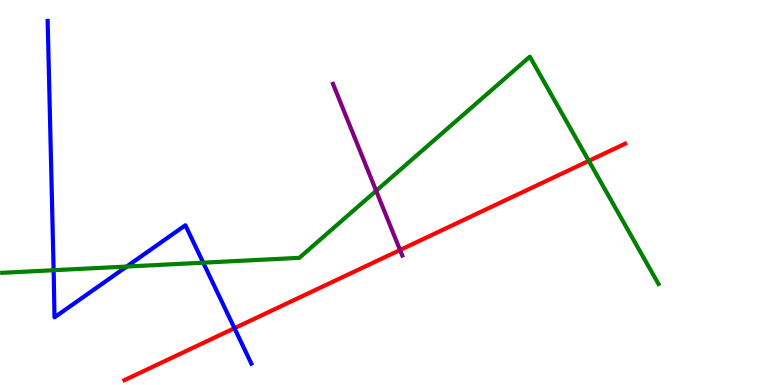[{'lines': ['blue', 'red'], 'intersections': [{'x': 3.03, 'y': 1.48}]}, {'lines': ['green', 'red'], 'intersections': [{'x': 7.6, 'y': 5.82}]}, {'lines': ['purple', 'red'], 'intersections': [{'x': 5.16, 'y': 3.51}]}, {'lines': ['blue', 'green'], 'intersections': [{'x': 0.692, 'y': 2.98}, {'x': 1.63, 'y': 3.08}, {'x': 2.62, 'y': 3.18}]}, {'lines': ['blue', 'purple'], 'intersections': []}, {'lines': ['green', 'purple'], 'intersections': [{'x': 4.85, 'y': 5.04}]}]